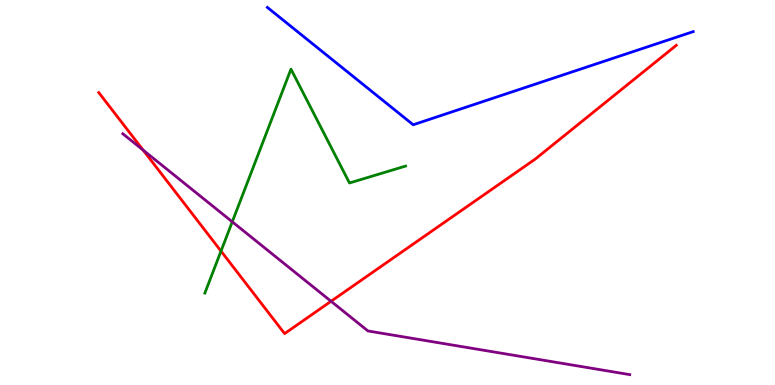[{'lines': ['blue', 'red'], 'intersections': []}, {'lines': ['green', 'red'], 'intersections': [{'x': 2.85, 'y': 3.48}]}, {'lines': ['purple', 'red'], 'intersections': [{'x': 1.85, 'y': 6.1}, {'x': 4.27, 'y': 2.17}]}, {'lines': ['blue', 'green'], 'intersections': []}, {'lines': ['blue', 'purple'], 'intersections': []}, {'lines': ['green', 'purple'], 'intersections': [{'x': 3.0, 'y': 4.24}]}]